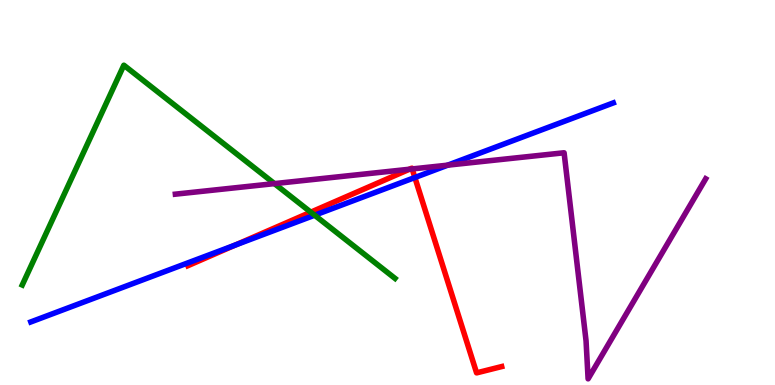[{'lines': ['blue', 'red'], 'intersections': [{'x': 3.04, 'y': 3.64}, {'x': 5.35, 'y': 5.39}]}, {'lines': ['green', 'red'], 'intersections': [{'x': 4.01, 'y': 4.49}]}, {'lines': ['purple', 'red'], 'intersections': [{'x': 5.28, 'y': 5.6}, {'x': 5.32, 'y': 5.61}]}, {'lines': ['blue', 'green'], 'intersections': [{'x': 4.06, 'y': 4.41}]}, {'lines': ['blue', 'purple'], 'intersections': [{'x': 5.78, 'y': 5.71}]}, {'lines': ['green', 'purple'], 'intersections': [{'x': 3.54, 'y': 5.23}]}]